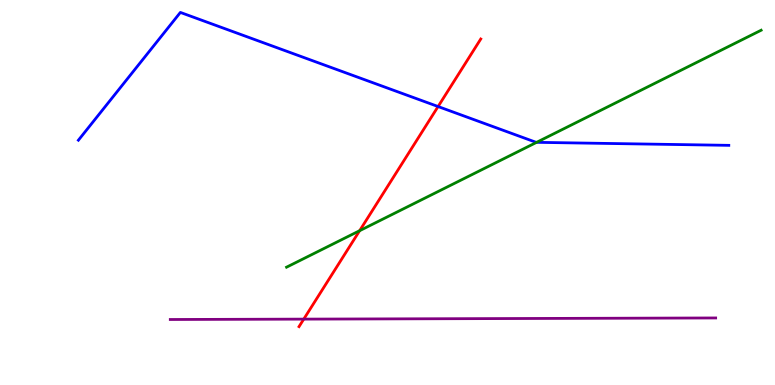[{'lines': ['blue', 'red'], 'intersections': [{'x': 5.65, 'y': 7.23}]}, {'lines': ['green', 'red'], 'intersections': [{'x': 4.64, 'y': 4.01}]}, {'lines': ['purple', 'red'], 'intersections': [{'x': 3.92, 'y': 1.71}]}, {'lines': ['blue', 'green'], 'intersections': [{'x': 6.92, 'y': 6.3}]}, {'lines': ['blue', 'purple'], 'intersections': []}, {'lines': ['green', 'purple'], 'intersections': []}]